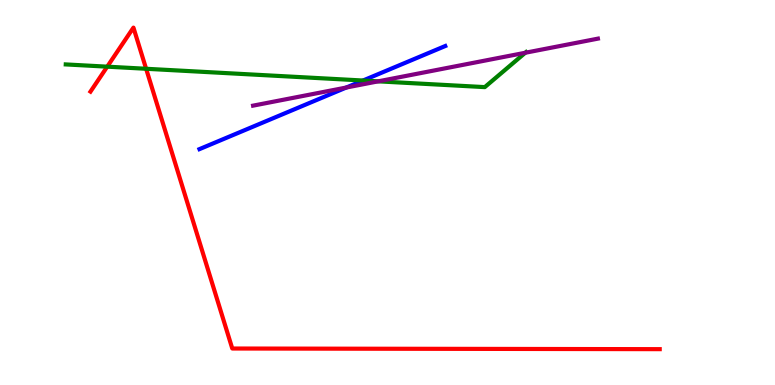[{'lines': ['blue', 'red'], 'intersections': []}, {'lines': ['green', 'red'], 'intersections': [{'x': 1.38, 'y': 8.27}, {'x': 1.89, 'y': 8.21}]}, {'lines': ['purple', 'red'], 'intersections': []}, {'lines': ['blue', 'green'], 'intersections': [{'x': 4.68, 'y': 7.91}]}, {'lines': ['blue', 'purple'], 'intersections': [{'x': 4.47, 'y': 7.73}]}, {'lines': ['green', 'purple'], 'intersections': [{'x': 4.88, 'y': 7.89}, {'x': 6.78, 'y': 8.63}]}]